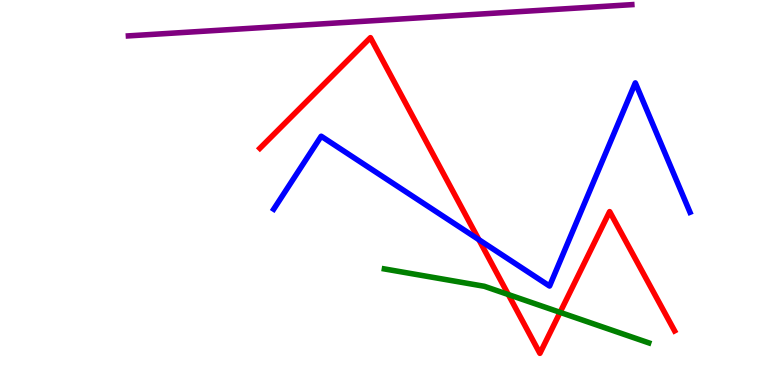[{'lines': ['blue', 'red'], 'intersections': [{'x': 6.18, 'y': 3.77}]}, {'lines': ['green', 'red'], 'intersections': [{'x': 6.56, 'y': 2.35}, {'x': 7.23, 'y': 1.89}]}, {'lines': ['purple', 'red'], 'intersections': []}, {'lines': ['blue', 'green'], 'intersections': []}, {'lines': ['blue', 'purple'], 'intersections': []}, {'lines': ['green', 'purple'], 'intersections': []}]